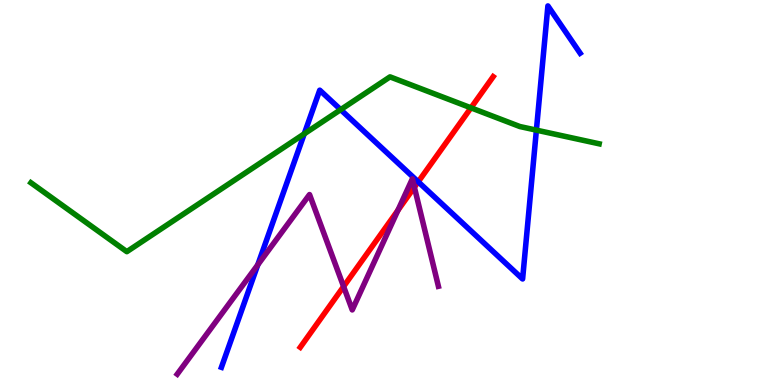[{'lines': ['blue', 'red'], 'intersections': [{'x': 5.4, 'y': 5.28}]}, {'lines': ['green', 'red'], 'intersections': [{'x': 6.08, 'y': 7.2}]}, {'lines': ['purple', 'red'], 'intersections': [{'x': 4.43, 'y': 2.56}, {'x': 5.13, 'y': 4.54}, {'x': 5.35, 'y': 5.14}]}, {'lines': ['blue', 'green'], 'intersections': [{'x': 3.93, 'y': 6.52}, {'x': 4.4, 'y': 7.15}, {'x': 6.92, 'y': 6.62}]}, {'lines': ['blue', 'purple'], 'intersections': [{'x': 3.33, 'y': 3.12}]}, {'lines': ['green', 'purple'], 'intersections': []}]